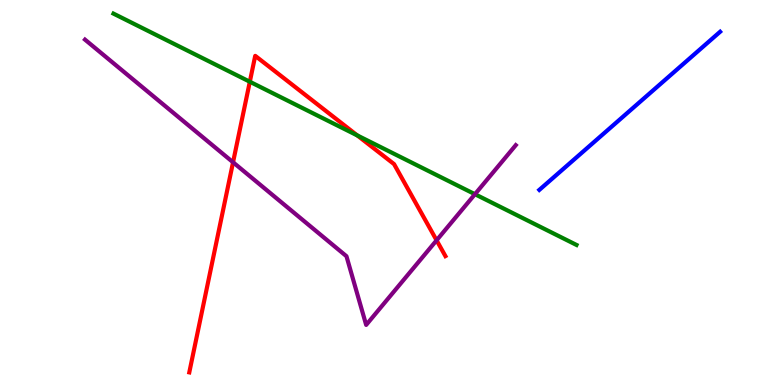[{'lines': ['blue', 'red'], 'intersections': []}, {'lines': ['green', 'red'], 'intersections': [{'x': 3.22, 'y': 7.88}, {'x': 4.61, 'y': 6.48}]}, {'lines': ['purple', 'red'], 'intersections': [{'x': 3.01, 'y': 5.79}, {'x': 5.63, 'y': 3.76}]}, {'lines': ['blue', 'green'], 'intersections': []}, {'lines': ['blue', 'purple'], 'intersections': []}, {'lines': ['green', 'purple'], 'intersections': [{'x': 6.13, 'y': 4.96}]}]